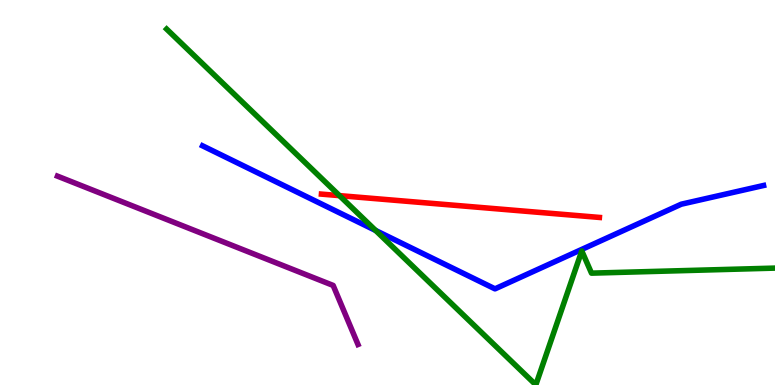[{'lines': ['blue', 'red'], 'intersections': []}, {'lines': ['green', 'red'], 'intersections': [{'x': 4.38, 'y': 4.92}]}, {'lines': ['purple', 'red'], 'intersections': []}, {'lines': ['blue', 'green'], 'intersections': [{'x': 4.85, 'y': 4.01}]}, {'lines': ['blue', 'purple'], 'intersections': []}, {'lines': ['green', 'purple'], 'intersections': []}]